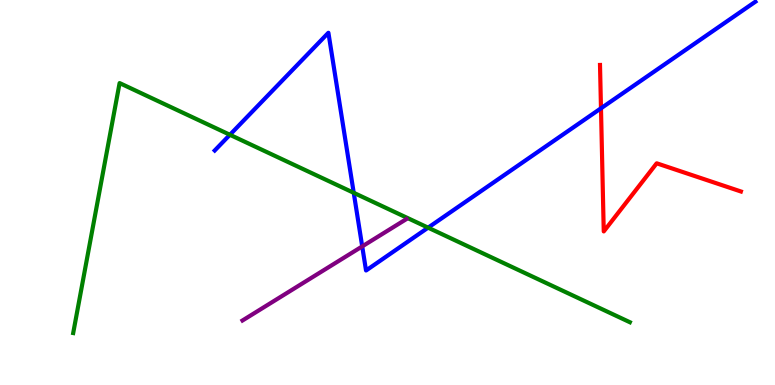[{'lines': ['blue', 'red'], 'intersections': [{'x': 7.75, 'y': 7.19}]}, {'lines': ['green', 'red'], 'intersections': []}, {'lines': ['purple', 'red'], 'intersections': []}, {'lines': ['blue', 'green'], 'intersections': [{'x': 2.97, 'y': 6.5}, {'x': 4.56, 'y': 4.99}, {'x': 5.52, 'y': 4.09}]}, {'lines': ['blue', 'purple'], 'intersections': [{'x': 4.67, 'y': 3.6}]}, {'lines': ['green', 'purple'], 'intersections': []}]